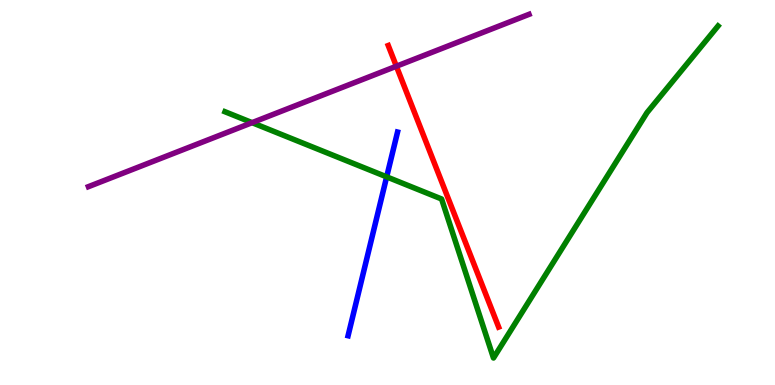[{'lines': ['blue', 'red'], 'intersections': []}, {'lines': ['green', 'red'], 'intersections': []}, {'lines': ['purple', 'red'], 'intersections': [{'x': 5.11, 'y': 8.28}]}, {'lines': ['blue', 'green'], 'intersections': [{'x': 4.99, 'y': 5.41}]}, {'lines': ['blue', 'purple'], 'intersections': []}, {'lines': ['green', 'purple'], 'intersections': [{'x': 3.25, 'y': 6.81}]}]